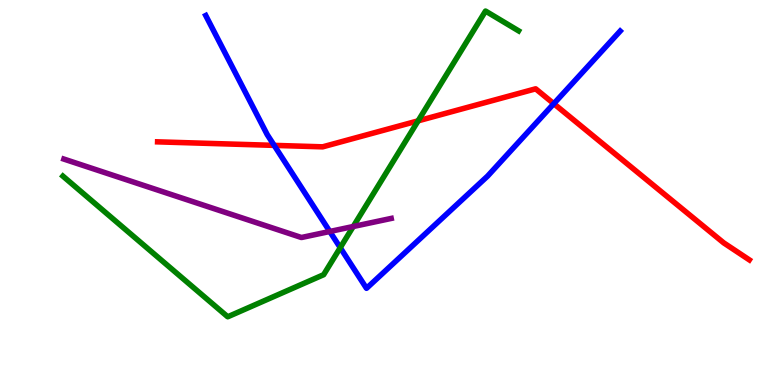[{'lines': ['blue', 'red'], 'intersections': [{'x': 3.54, 'y': 6.22}, {'x': 7.15, 'y': 7.31}]}, {'lines': ['green', 'red'], 'intersections': [{'x': 5.4, 'y': 6.86}]}, {'lines': ['purple', 'red'], 'intersections': []}, {'lines': ['blue', 'green'], 'intersections': [{'x': 4.39, 'y': 3.57}]}, {'lines': ['blue', 'purple'], 'intersections': [{'x': 4.26, 'y': 3.99}]}, {'lines': ['green', 'purple'], 'intersections': [{'x': 4.56, 'y': 4.12}]}]